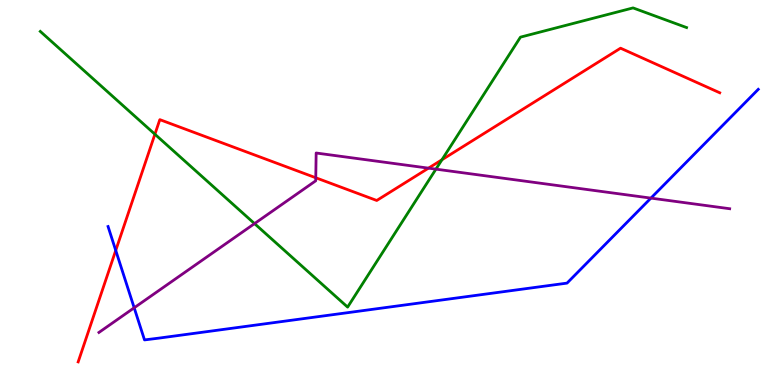[{'lines': ['blue', 'red'], 'intersections': [{'x': 1.49, 'y': 3.5}]}, {'lines': ['green', 'red'], 'intersections': [{'x': 2.0, 'y': 6.51}, {'x': 5.7, 'y': 5.85}]}, {'lines': ['purple', 'red'], 'intersections': [{'x': 4.07, 'y': 5.38}, {'x': 5.53, 'y': 5.63}]}, {'lines': ['blue', 'green'], 'intersections': []}, {'lines': ['blue', 'purple'], 'intersections': [{'x': 1.73, 'y': 2.01}, {'x': 8.4, 'y': 4.85}]}, {'lines': ['green', 'purple'], 'intersections': [{'x': 3.28, 'y': 4.19}, {'x': 5.62, 'y': 5.61}]}]